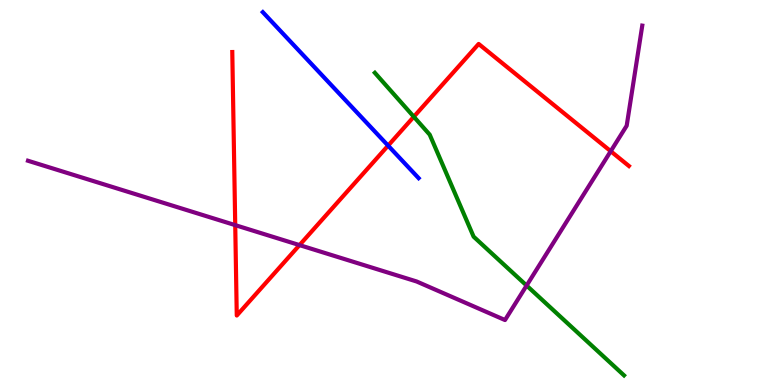[{'lines': ['blue', 'red'], 'intersections': [{'x': 5.01, 'y': 6.22}]}, {'lines': ['green', 'red'], 'intersections': [{'x': 5.34, 'y': 6.97}]}, {'lines': ['purple', 'red'], 'intersections': [{'x': 3.04, 'y': 4.15}, {'x': 3.86, 'y': 3.63}, {'x': 7.88, 'y': 6.07}]}, {'lines': ['blue', 'green'], 'intersections': []}, {'lines': ['blue', 'purple'], 'intersections': []}, {'lines': ['green', 'purple'], 'intersections': [{'x': 6.79, 'y': 2.58}]}]